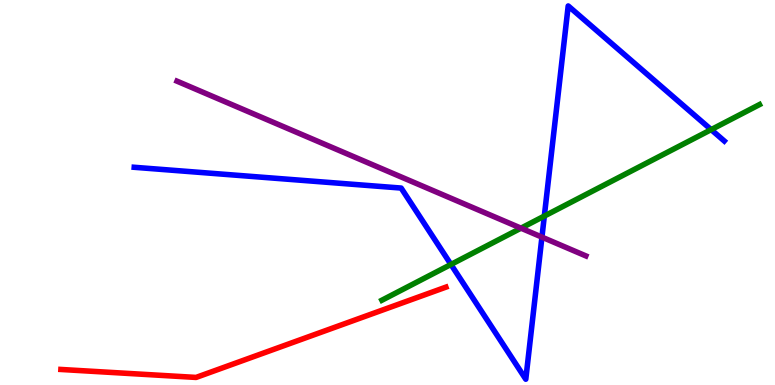[{'lines': ['blue', 'red'], 'intersections': []}, {'lines': ['green', 'red'], 'intersections': []}, {'lines': ['purple', 'red'], 'intersections': []}, {'lines': ['blue', 'green'], 'intersections': [{'x': 5.82, 'y': 3.13}, {'x': 7.02, 'y': 4.39}, {'x': 9.18, 'y': 6.63}]}, {'lines': ['blue', 'purple'], 'intersections': [{'x': 6.99, 'y': 3.84}]}, {'lines': ['green', 'purple'], 'intersections': [{'x': 6.72, 'y': 4.07}]}]